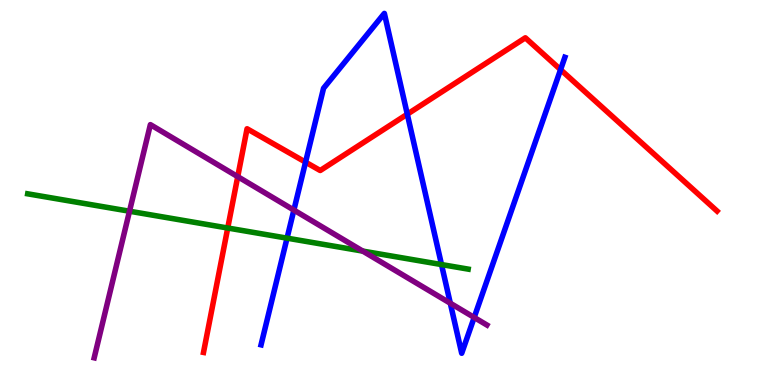[{'lines': ['blue', 'red'], 'intersections': [{'x': 3.94, 'y': 5.79}, {'x': 5.26, 'y': 7.03}, {'x': 7.23, 'y': 8.19}]}, {'lines': ['green', 'red'], 'intersections': [{'x': 2.94, 'y': 4.08}]}, {'lines': ['purple', 'red'], 'intersections': [{'x': 3.07, 'y': 5.41}]}, {'lines': ['blue', 'green'], 'intersections': [{'x': 3.7, 'y': 3.81}, {'x': 5.7, 'y': 3.13}]}, {'lines': ['blue', 'purple'], 'intersections': [{'x': 3.79, 'y': 4.54}, {'x': 5.81, 'y': 2.12}, {'x': 6.12, 'y': 1.75}]}, {'lines': ['green', 'purple'], 'intersections': [{'x': 1.67, 'y': 4.51}, {'x': 4.68, 'y': 3.48}]}]